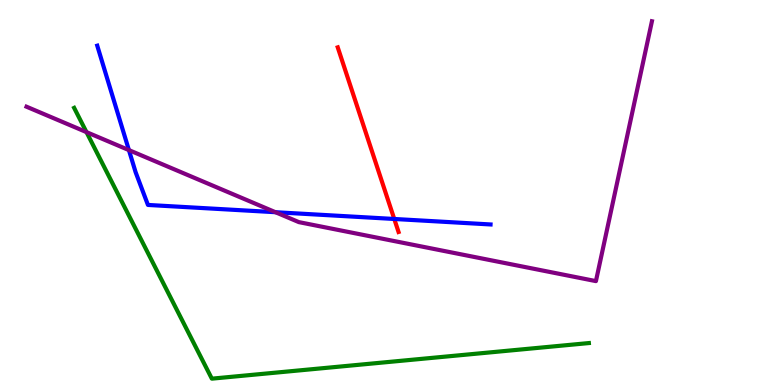[{'lines': ['blue', 'red'], 'intersections': [{'x': 5.09, 'y': 4.31}]}, {'lines': ['green', 'red'], 'intersections': []}, {'lines': ['purple', 'red'], 'intersections': []}, {'lines': ['blue', 'green'], 'intersections': []}, {'lines': ['blue', 'purple'], 'intersections': [{'x': 1.66, 'y': 6.1}, {'x': 3.55, 'y': 4.49}]}, {'lines': ['green', 'purple'], 'intersections': [{'x': 1.12, 'y': 6.57}]}]